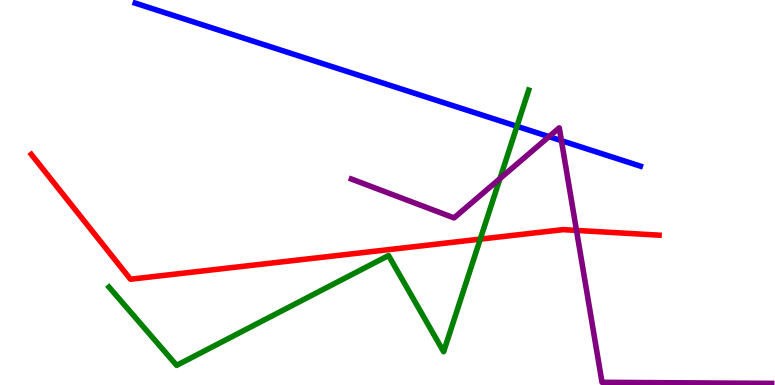[{'lines': ['blue', 'red'], 'intersections': []}, {'lines': ['green', 'red'], 'intersections': [{'x': 6.2, 'y': 3.79}]}, {'lines': ['purple', 'red'], 'intersections': [{'x': 7.44, 'y': 4.02}]}, {'lines': ['blue', 'green'], 'intersections': [{'x': 6.67, 'y': 6.72}]}, {'lines': ['blue', 'purple'], 'intersections': [{'x': 7.08, 'y': 6.45}, {'x': 7.24, 'y': 6.35}]}, {'lines': ['green', 'purple'], 'intersections': [{'x': 6.45, 'y': 5.36}]}]